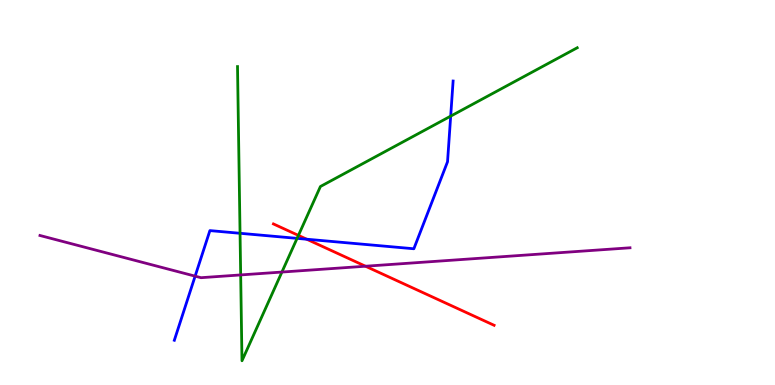[{'lines': ['blue', 'red'], 'intersections': [{'x': 3.96, 'y': 3.79}]}, {'lines': ['green', 'red'], 'intersections': [{'x': 3.85, 'y': 3.89}]}, {'lines': ['purple', 'red'], 'intersections': [{'x': 4.72, 'y': 3.09}]}, {'lines': ['blue', 'green'], 'intersections': [{'x': 3.1, 'y': 3.94}, {'x': 3.83, 'y': 3.81}, {'x': 5.82, 'y': 6.98}]}, {'lines': ['blue', 'purple'], 'intersections': [{'x': 2.52, 'y': 2.83}]}, {'lines': ['green', 'purple'], 'intersections': [{'x': 3.11, 'y': 2.86}, {'x': 3.64, 'y': 2.93}]}]